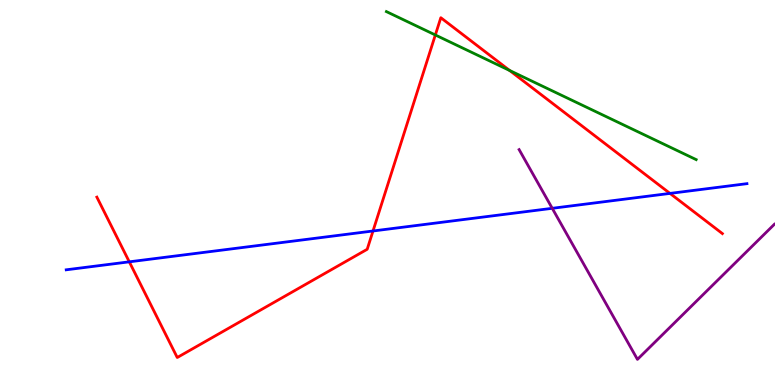[{'lines': ['blue', 'red'], 'intersections': [{'x': 1.67, 'y': 3.2}, {'x': 4.81, 'y': 4.0}, {'x': 8.64, 'y': 4.98}]}, {'lines': ['green', 'red'], 'intersections': [{'x': 5.62, 'y': 9.09}, {'x': 6.58, 'y': 8.17}]}, {'lines': ['purple', 'red'], 'intersections': []}, {'lines': ['blue', 'green'], 'intersections': []}, {'lines': ['blue', 'purple'], 'intersections': [{'x': 7.13, 'y': 4.59}]}, {'lines': ['green', 'purple'], 'intersections': []}]